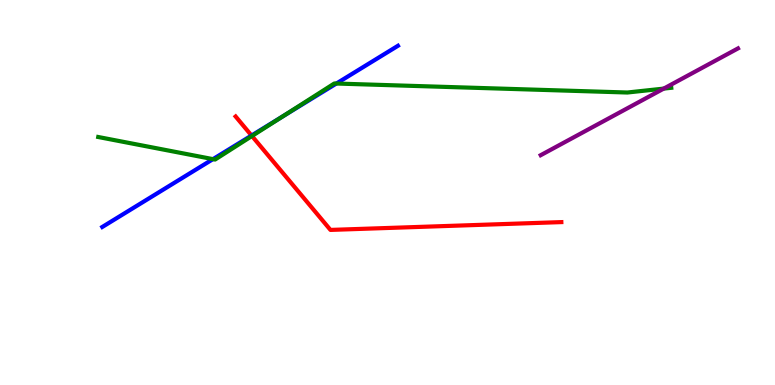[{'lines': ['blue', 'red'], 'intersections': [{'x': 3.25, 'y': 6.48}]}, {'lines': ['green', 'red'], 'intersections': [{'x': 3.25, 'y': 6.47}]}, {'lines': ['purple', 'red'], 'intersections': []}, {'lines': ['blue', 'green'], 'intersections': [{'x': 2.75, 'y': 5.87}, {'x': 3.65, 'y': 6.97}, {'x': 4.34, 'y': 7.83}]}, {'lines': ['blue', 'purple'], 'intersections': []}, {'lines': ['green', 'purple'], 'intersections': [{'x': 8.56, 'y': 7.7}]}]